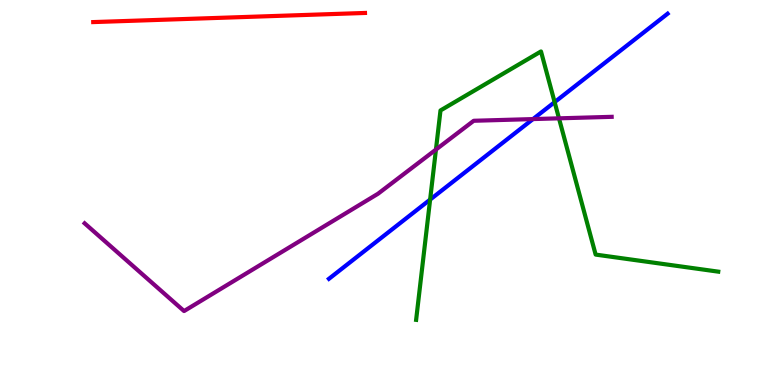[{'lines': ['blue', 'red'], 'intersections': []}, {'lines': ['green', 'red'], 'intersections': []}, {'lines': ['purple', 'red'], 'intersections': []}, {'lines': ['blue', 'green'], 'intersections': [{'x': 5.55, 'y': 4.82}, {'x': 7.16, 'y': 7.35}]}, {'lines': ['blue', 'purple'], 'intersections': [{'x': 6.88, 'y': 6.91}]}, {'lines': ['green', 'purple'], 'intersections': [{'x': 5.63, 'y': 6.11}, {'x': 7.21, 'y': 6.93}]}]